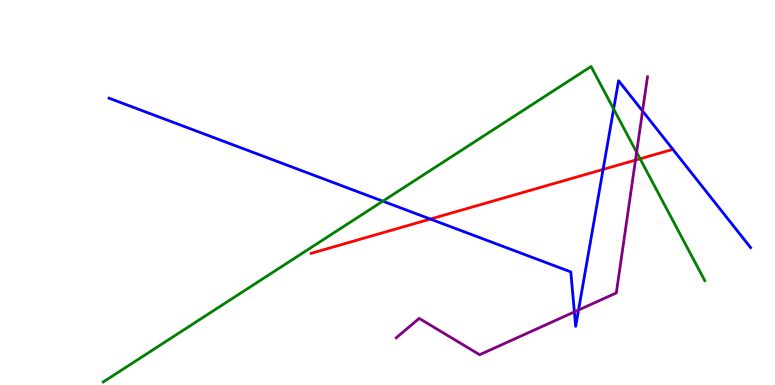[{'lines': ['blue', 'red'], 'intersections': [{'x': 5.55, 'y': 4.31}, {'x': 7.78, 'y': 5.6}]}, {'lines': ['green', 'red'], 'intersections': [{'x': 8.26, 'y': 5.88}]}, {'lines': ['purple', 'red'], 'intersections': [{'x': 8.2, 'y': 5.84}]}, {'lines': ['blue', 'green'], 'intersections': [{'x': 4.94, 'y': 4.77}, {'x': 7.92, 'y': 7.17}]}, {'lines': ['blue', 'purple'], 'intersections': [{'x': 7.41, 'y': 1.9}, {'x': 7.46, 'y': 1.95}, {'x': 8.29, 'y': 7.12}]}, {'lines': ['green', 'purple'], 'intersections': [{'x': 8.21, 'y': 6.04}]}]